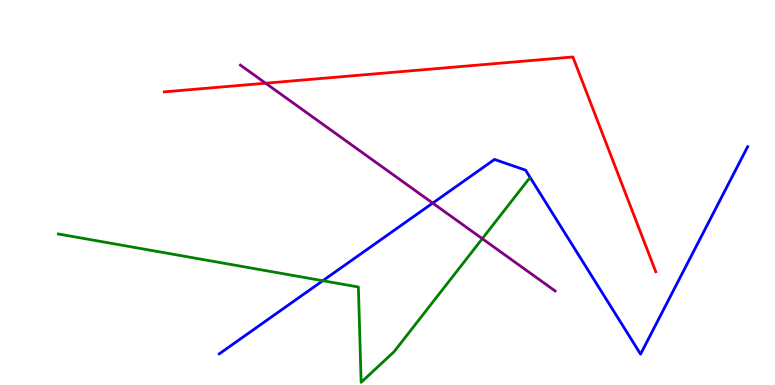[{'lines': ['blue', 'red'], 'intersections': []}, {'lines': ['green', 'red'], 'intersections': []}, {'lines': ['purple', 'red'], 'intersections': [{'x': 3.43, 'y': 7.84}]}, {'lines': ['blue', 'green'], 'intersections': [{'x': 4.17, 'y': 2.71}]}, {'lines': ['blue', 'purple'], 'intersections': [{'x': 5.58, 'y': 4.72}]}, {'lines': ['green', 'purple'], 'intersections': [{'x': 6.22, 'y': 3.8}]}]